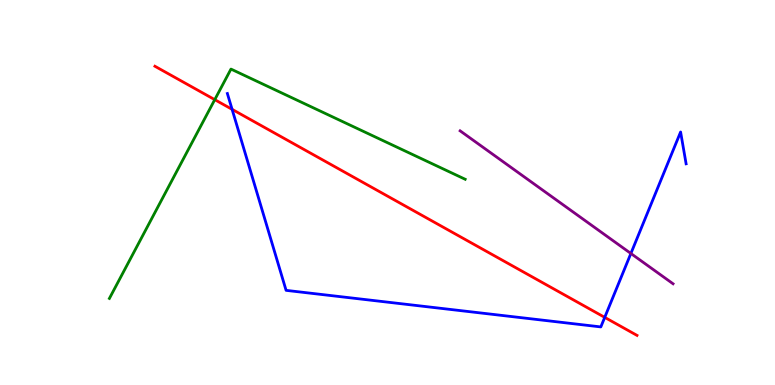[{'lines': ['blue', 'red'], 'intersections': [{'x': 2.99, 'y': 7.16}, {'x': 7.8, 'y': 1.76}]}, {'lines': ['green', 'red'], 'intersections': [{'x': 2.77, 'y': 7.41}]}, {'lines': ['purple', 'red'], 'intersections': []}, {'lines': ['blue', 'green'], 'intersections': []}, {'lines': ['blue', 'purple'], 'intersections': [{'x': 8.14, 'y': 3.42}]}, {'lines': ['green', 'purple'], 'intersections': []}]